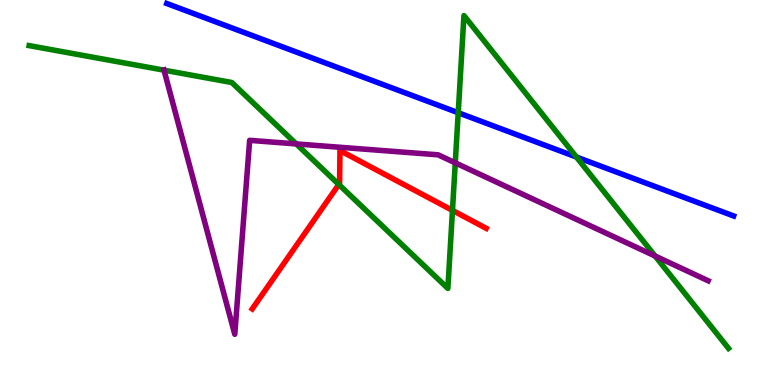[{'lines': ['blue', 'red'], 'intersections': []}, {'lines': ['green', 'red'], 'intersections': [{'x': 4.37, 'y': 5.21}, {'x': 5.84, 'y': 4.54}]}, {'lines': ['purple', 'red'], 'intersections': []}, {'lines': ['blue', 'green'], 'intersections': [{'x': 5.91, 'y': 7.07}, {'x': 7.44, 'y': 5.92}]}, {'lines': ['blue', 'purple'], 'intersections': []}, {'lines': ['green', 'purple'], 'intersections': [{'x': 2.12, 'y': 8.18}, {'x': 3.82, 'y': 6.26}, {'x': 5.87, 'y': 5.77}, {'x': 8.45, 'y': 3.35}]}]